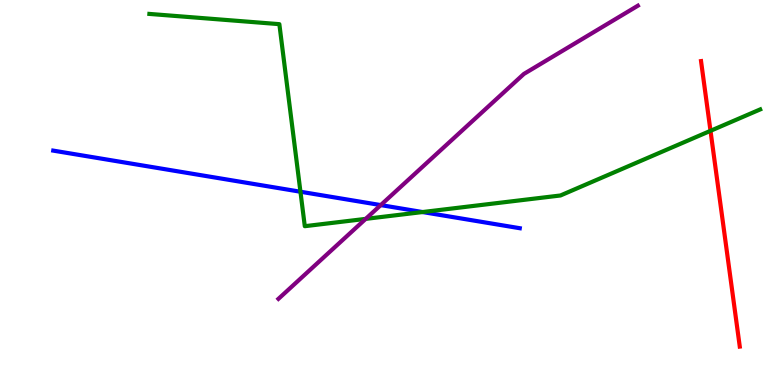[{'lines': ['blue', 'red'], 'intersections': []}, {'lines': ['green', 'red'], 'intersections': [{'x': 9.17, 'y': 6.6}]}, {'lines': ['purple', 'red'], 'intersections': []}, {'lines': ['blue', 'green'], 'intersections': [{'x': 3.88, 'y': 5.02}, {'x': 5.45, 'y': 4.49}]}, {'lines': ['blue', 'purple'], 'intersections': [{'x': 4.91, 'y': 4.67}]}, {'lines': ['green', 'purple'], 'intersections': [{'x': 4.72, 'y': 4.31}]}]